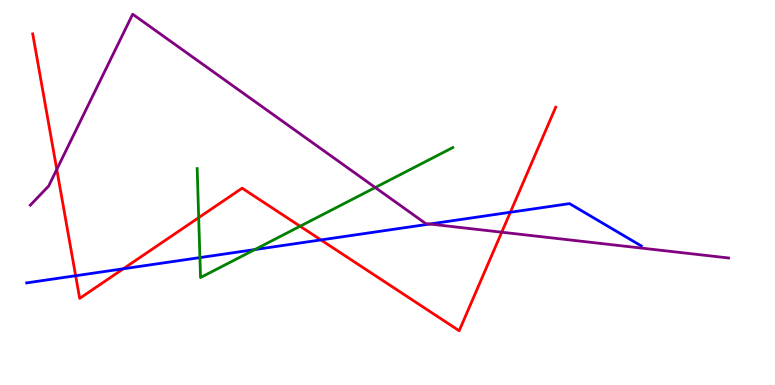[{'lines': ['blue', 'red'], 'intersections': [{'x': 0.976, 'y': 2.84}, {'x': 1.59, 'y': 3.02}, {'x': 4.14, 'y': 3.77}, {'x': 6.59, 'y': 4.49}]}, {'lines': ['green', 'red'], 'intersections': [{'x': 2.56, 'y': 4.35}, {'x': 3.87, 'y': 4.12}]}, {'lines': ['purple', 'red'], 'intersections': [{'x': 0.733, 'y': 5.6}, {'x': 6.47, 'y': 3.97}]}, {'lines': ['blue', 'green'], 'intersections': [{'x': 2.58, 'y': 3.31}, {'x': 3.29, 'y': 3.52}]}, {'lines': ['blue', 'purple'], 'intersections': [{'x': 5.55, 'y': 4.18}]}, {'lines': ['green', 'purple'], 'intersections': [{'x': 4.84, 'y': 5.13}]}]